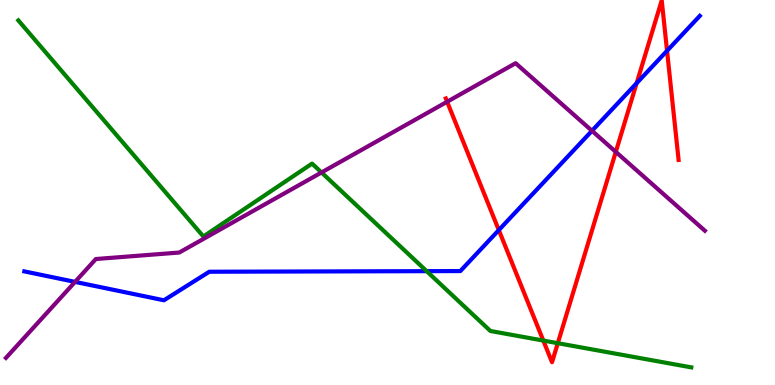[{'lines': ['blue', 'red'], 'intersections': [{'x': 6.44, 'y': 4.02}, {'x': 8.21, 'y': 7.84}, {'x': 8.61, 'y': 8.68}]}, {'lines': ['green', 'red'], 'intersections': [{'x': 7.01, 'y': 1.15}, {'x': 7.2, 'y': 1.09}]}, {'lines': ['purple', 'red'], 'intersections': [{'x': 5.77, 'y': 7.36}, {'x': 7.95, 'y': 6.05}]}, {'lines': ['blue', 'green'], 'intersections': [{'x': 5.51, 'y': 2.96}]}, {'lines': ['blue', 'purple'], 'intersections': [{'x': 0.969, 'y': 2.68}, {'x': 7.64, 'y': 6.6}]}, {'lines': ['green', 'purple'], 'intersections': [{'x': 4.15, 'y': 5.52}]}]